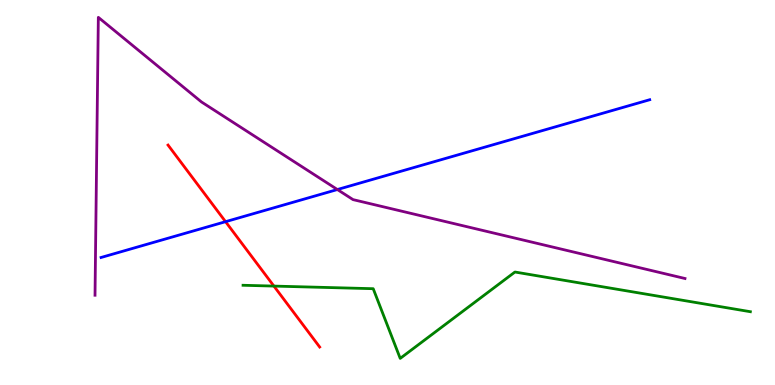[{'lines': ['blue', 'red'], 'intersections': [{'x': 2.91, 'y': 4.24}]}, {'lines': ['green', 'red'], 'intersections': [{'x': 3.53, 'y': 2.57}]}, {'lines': ['purple', 'red'], 'intersections': []}, {'lines': ['blue', 'green'], 'intersections': []}, {'lines': ['blue', 'purple'], 'intersections': [{'x': 4.35, 'y': 5.08}]}, {'lines': ['green', 'purple'], 'intersections': []}]